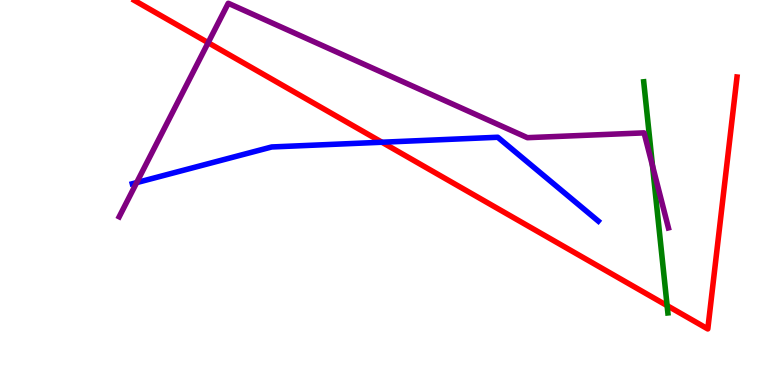[{'lines': ['blue', 'red'], 'intersections': [{'x': 4.93, 'y': 6.31}]}, {'lines': ['green', 'red'], 'intersections': [{'x': 8.61, 'y': 2.06}]}, {'lines': ['purple', 'red'], 'intersections': [{'x': 2.69, 'y': 8.89}]}, {'lines': ['blue', 'green'], 'intersections': []}, {'lines': ['blue', 'purple'], 'intersections': [{'x': 1.76, 'y': 5.26}]}, {'lines': ['green', 'purple'], 'intersections': [{'x': 8.42, 'y': 5.7}]}]